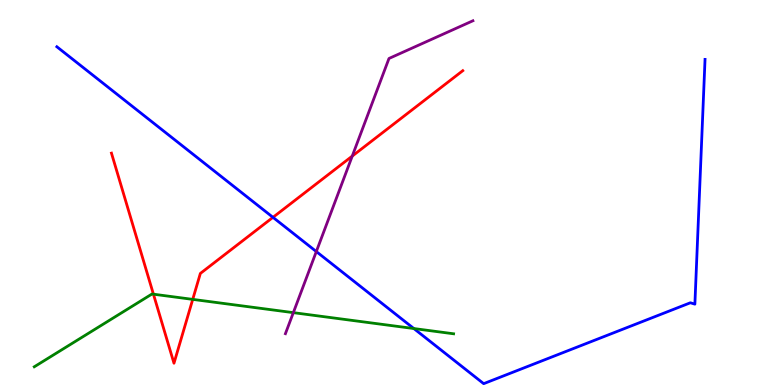[{'lines': ['blue', 'red'], 'intersections': [{'x': 3.52, 'y': 4.35}]}, {'lines': ['green', 'red'], 'intersections': [{'x': 1.98, 'y': 2.36}, {'x': 2.49, 'y': 2.22}]}, {'lines': ['purple', 'red'], 'intersections': [{'x': 4.55, 'y': 5.95}]}, {'lines': ['blue', 'green'], 'intersections': [{'x': 5.34, 'y': 1.47}]}, {'lines': ['blue', 'purple'], 'intersections': [{'x': 4.08, 'y': 3.47}]}, {'lines': ['green', 'purple'], 'intersections': [{'x': 3.78, 'y': 1.88}]}]